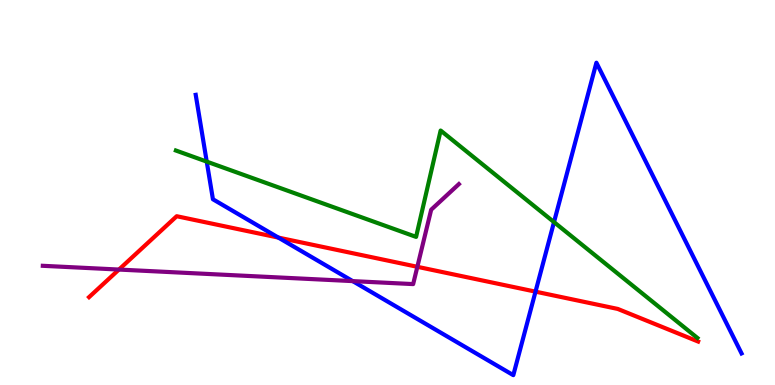[{'lines': ['blue', 'red'], 'intersections': [{'x': 3.59, 'y': 3.83}, {'x': 6.91, 'y': 2.42}]}, {'lines': ['green', 'red'], 'intersections': []}, {'lines': ['purple', 'red'], 'intersections': [{'x': 1.53, 'y': 3.0}, {'x': 5.39, 'y': 3.07}]}, {'lines': ['blue', 'green'], 'intersections': [{'x': 2.67, 'y': 5.8}, {'x': 7.15, 'y': 4.23}]}, {'lines': ['blue', 'purple'], 'intersections': [{'x': 4.55, 'y': 2.7}]}, {'lines': ['green', 'purple'], 'intersections': []}]